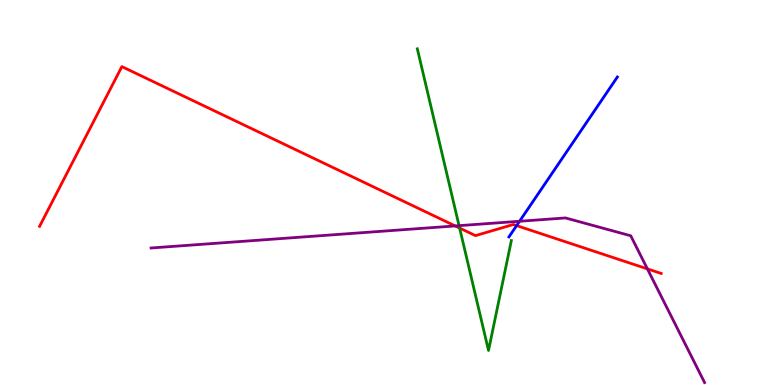[{'lines': ['blue', 'red'], 'intersections': [{'x': 6.67, 'y': 4.14}]}, {'lines': ['green', 'red'], 'intersections': [{'x': 5.93, 'y': 4.08}]}, {'lines': ['purple', 'red'], 'intersections': [{'x': 5.87, 'y': 4.13}, {'x': 8.35, 'y': 3.02}]}, {'lines': ['blue', 'green'], 'intersections': []}, {'lines': ['blue', 'purple'], 'intersections': [{'x': 6.7, 'y': 4.25}]}, {'lines': ['green', 'purple'], 'intersections': [{'x': 5.92, 'y': 4.14}]}]